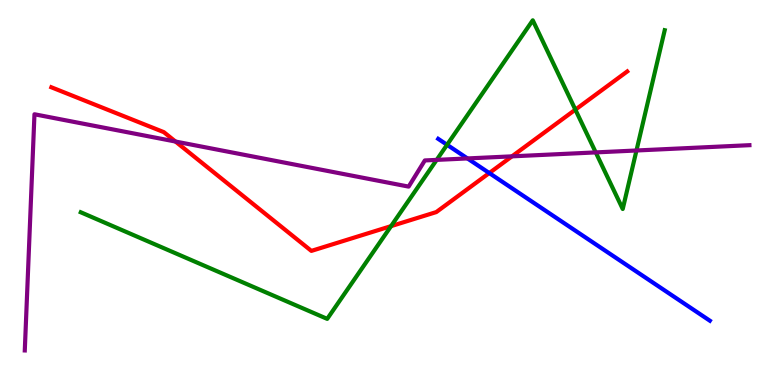[{'lines': ['blue', 'red'], 'intersections': [{'x': 6.31, 'y': 5.51}]}, {'lines': ['green', 'red'], 'intersections': [{'x': 5.05, 'y': 4.13}, {'x': 7.42, 'y': 7.15}]}, {'lines': ['purple', 'red'], 'intersections': [{'x': 2.26, 'y': 6.32}, {'x': 6.61, 'y': 5.94}]}, {'lines': ['blue', 'green'], 'intersections': [{'x': 5.77, 'y': 6.24}]}, {'lines': ['blue', 'purple'], 'intersections': [{'x': 6.03, 'y': 5.88}]}, {'lines': ['green', 'purple'], 'intersections': [{'x': 5.63, 'y': 5.85}, {'x': 7.69, 'y': 6.04}, {'x': 8.21, 'y': 6.09}]}]